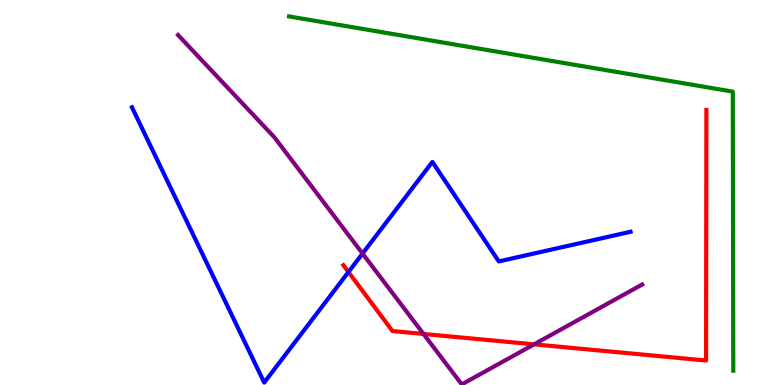[{'lines': ['blue', 'red'], 'intersections': [{'x': 4.5, 'y': 2.93}]}, {'lines': ['green', 'red'], 'intersections': []}, {'lines': ['purple', 'red'], 'intersections': [{'x': 5.46, 'y': 1.33}, {'x': 6.89, 'y': 1.06}]}, {'lines': ['blue', 'green'], 'intersections': []}, {'lines': ['blue', 'purple'], 'intersections': [{'x': 4.68, 'y': 3.41}]}, {'lines': ['green', 'purple'], 'intersections': []}]